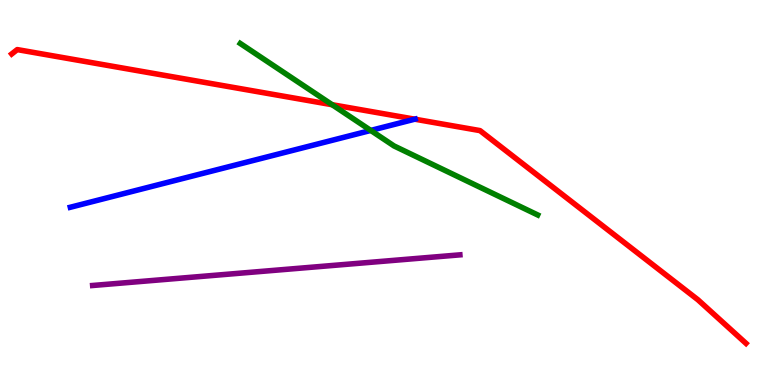[{'lines': ['blue', 'red'], 'intersections': [{'x': 5.35, 'y': 6.9}]}, {'lines': ['green', 'red'], 'intersections': [{'x': 4.29, 'y': 7.28}]}, {'lines': ['purple', 'red'], 'intersections': []}, {'lines': ['blue', 'green'], 'intersections': [{'x': 4.78, 'y': 6.61}]}, {'lines': ['blue', 'purple'], 'intersections': []}, {'lines': ['green', 'purple'], 'intersections': []}]